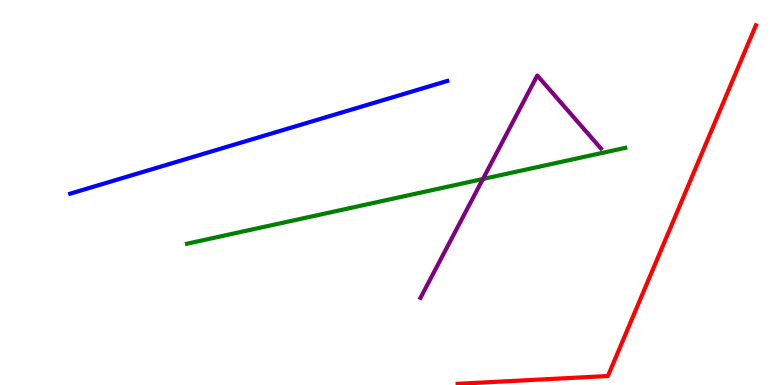[{'lines': ['blue', 'red'], 'intersections': []}, {'lines': ['green', 'red'], 'intersections': []}, {'lines': ['purple', 'red'], 'intersections': []}, {'lines': ['blue', 'green'], 'intersections': []}, {'lines': ['blue', 'purple'], 'intersections': []}, {'lines': ['green', 'purple'], 'intersections': [{'x': 6.23, 'y': 5.35}]}]